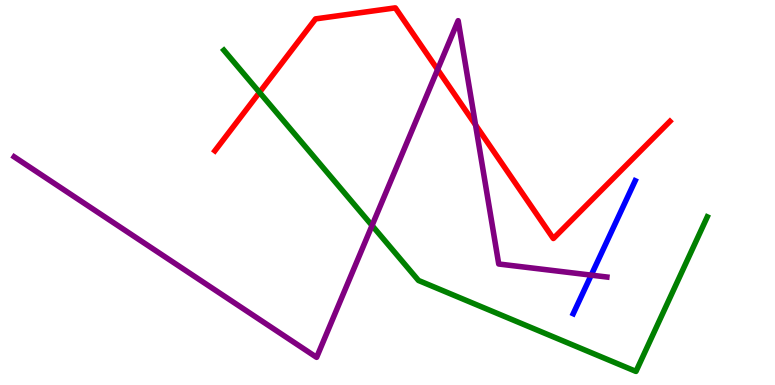[{'lines': ['blue', 'red'], 'intersections': []}, {'lines': ['green', 'red'], 'intersections': [{'x': 3.35, 'y': 7.6}]}, {'lines': ['purple', 'red'], 'intersections': [{'x': 5.65, 'y': 8.19}, {'x': 6.14, 'y': 6.75}]}, {'lines': ['blue', 'green'], 'intersections': []}, {'lines': ['blue', 'purple'], 'intersections': [{'x': 7.63, 'y': 2.85}]}, {'lines': ['green', 'purple'], 'intersections': [{'x': 4.8, 'y': 4.14}]}]